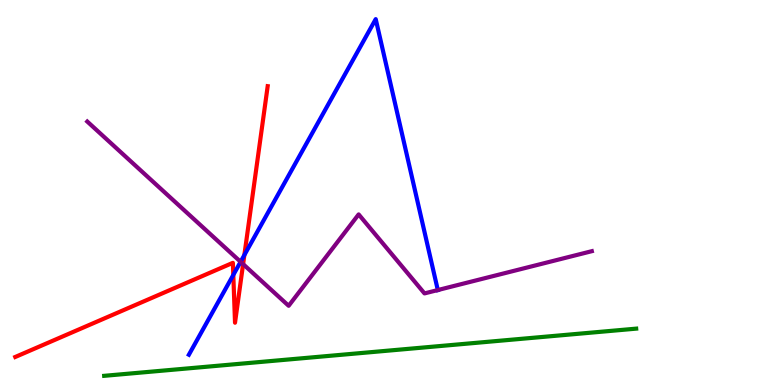[{'lines': ['blue', 'red'], 'intersections': [{'x': 3.01, 'y': 2.86}, {'x': 3.15, 'y': 3.37}]}, {'lines': ['green', 'red'], 'intersections': []}, {'lines': ['purple', 'red'], 'intersections': [{'x': 3.14, 'y': 3.14}]}, {'lines': ['blue', 'green'], 'intersections': []}, {'lines': ['blue', 'purple'], 'intersections': [{'x': 3.1, 'y': 3.2}, {'x': 5.65, 'y': 2.47}]}, {'lines': ['green', 'purple'], 'intersections': []}]